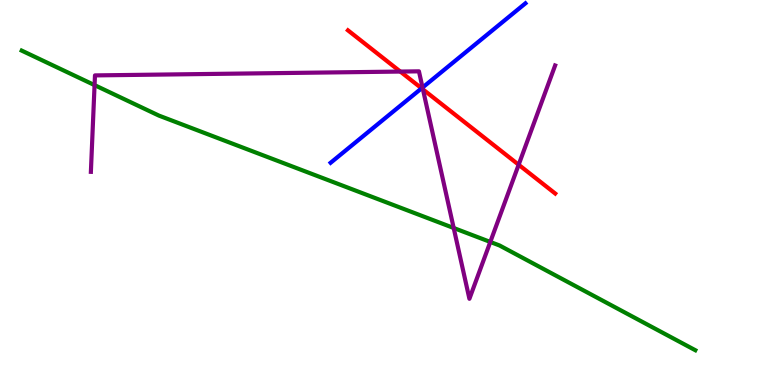[{'lines': ['blue', 'red'], 'intersections': [{'x': 5.44, 'y': 7.71}]}, {'lines': ['green', 'red'], 'intersections': []}, {'lines': ['purple', 'red'], 'intersections': [{'x': 5.17, 'y': 8.14}, {'x': 5.46, 'y': 7.68}, {'x': 6.69, 'y': 5.72}]}, {'lines': ['blue', 'green'], 'intersections': []}, {'lines': ['blue', 'purple'], 'intersections': [{'x': 5.45, 'y': 7.73}]}, {'lines': ['green', 'purple'], 'intersections': [{'x': 1.22, 'y': 7.79}, {'x': 5.85, 'y': 4.08}, {'x': 6.33, 'y': 3.72}]}]